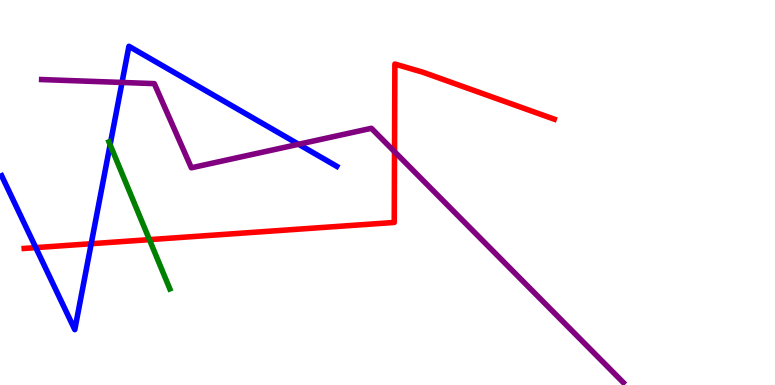[{'lines': ['blue', 'red'], 'intersections': [{'x': 0.462, 'y': 3.57}, {'x': 1.18, 'y': 3.67}]}, {'lines': ['green', 'red'], 'intersections': [{'x': 1.93, 'y': 3.78}]}, {'lines': ['purple', 'red'], 'intersections': [{'x': 5.09, 'y': 6.06}]}, {'lines': ['blue', 'green'], 'intersections': [{'x': 1.42, 'y': 6.24}]}, {'lines': ['blue', 'purple'], 'intersections': [{'x': 1.57, 'y': 7.86}, {'x': 3.85, 'y': 6.25}]}, {'lines': ['green', 'purple'], 'intersections': []}]